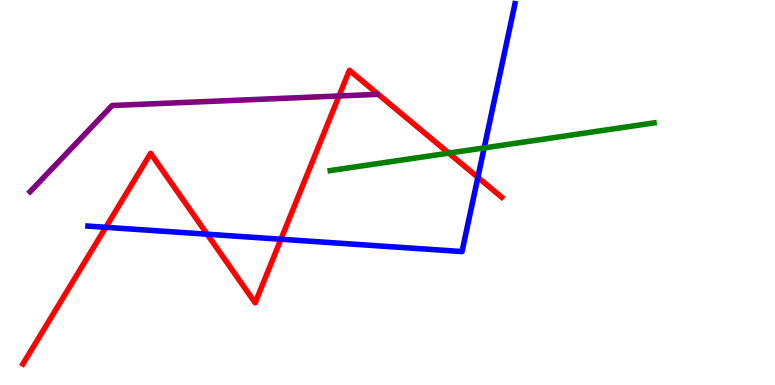[{'lines': ['blue', 'red'], 'intersections': [{'x': 1.36, 'y': 4.1}, {'x': 2.67, 'y': 3.92}, {'x': 3.62, 'y': 3.79}, {'x': 6.17, 'y': 5.39}]}, {'lines': ['green', 'red'], 'intersections': [{'x': 5.79, 'y': 6.02}]}, {'lines': ['purple', 'red'], 'intersections': [{'x': 4.37, 'y': 7.51}]}, {'lines': ['blue', 'green'], 'intersections': [{'x': 6.25, 'y': 6.16}]}, {'lines': ['blue', 'purple'], 'intersections': []}, {'lines': ['green', 'purple'], 'intersections': []}]